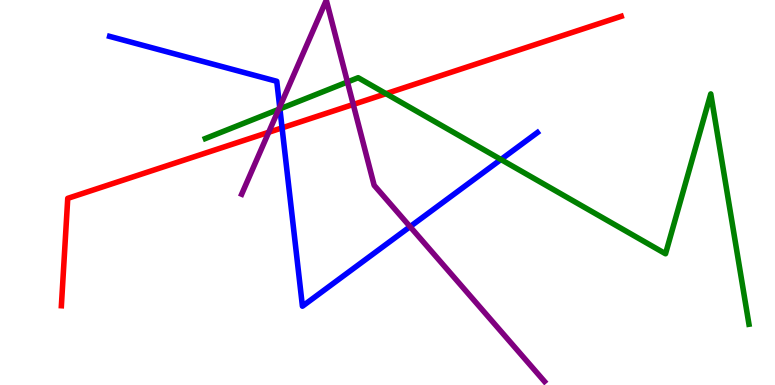[{'lines': ['blue', 'red'], 'intersections': [{'x': 3.64, 'y': 6.68}]}, {'lines': ['green', 'red'], 'intersections': [{'x': 4.98, 'y': 7.57}]}, {'lines': ['purple', 'red'], 'intersections': [{'x': 3.47, 'y': 6.56}, {'x': 4.56, 'y': 7.29}]}, {'lines': ['blue', 'green'], 'intersections': [{'x': 3.61, 'y': 7.17}, {'x': 6.46, 'y': 5.86}]}, {'lines': ['blue', 'purple'], 'intersections': [{'x': 3.61, 'y': 7.22}, {'x': 5.29, 'y': 4.11}]}, {'lines': ['green', 'purple'], 'intersections': [{'x': 3.6, 'y': 7.16}, {'x': 4.48, 'y': 7.87}]}]